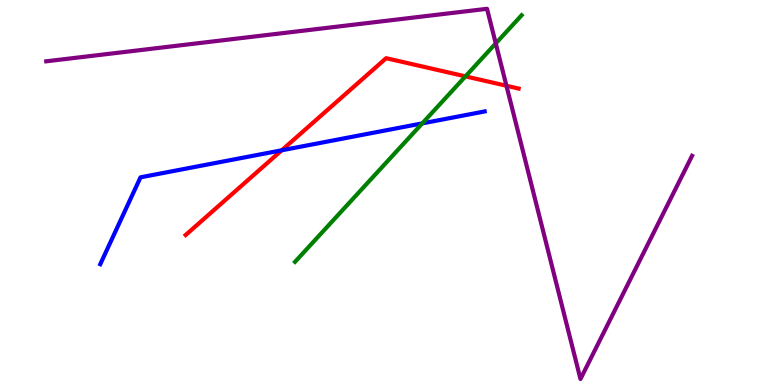[{'lines': ['blue', 'red'], 'intersections': [{'x': 3.64, 'y': 6.1}]}, {'lines': ['green', 'red'], 'intersections': [{'x': 6.01, 'y': 8.02}]}, {'lines': ['purple', 'red'], 'intersections': [{'x': 6.53, 'y': 7.77}]}, {'lines': ['blue', 'green'], 'intersections': [{'x': 5.45, 'y': 6.8}]}, {'lines': ['blue', 'purple'], 'intersections': []}, {'lines': ['green', 'purple'], 'intersections': [{'x': 6.4, 'y': 8.87}]}]